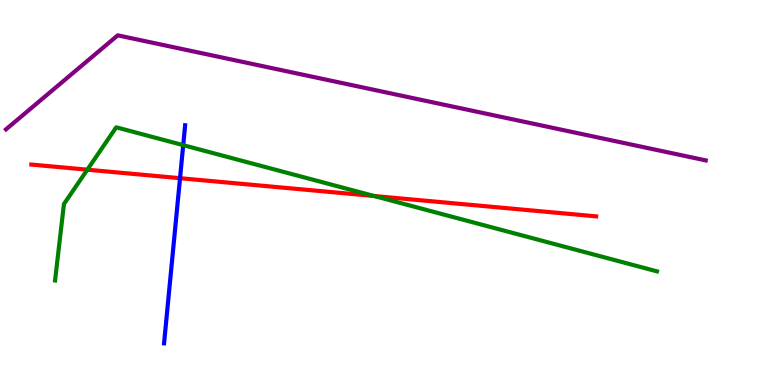[{'lines': ['blue', 'red'], 'intersections': [{'x': 2.32, 'y': 5.37}]}, {'lines': ['green', 'red'], 'intersections': [{'x': 1.13, 'y': 5.59}, {'x': 4.83, 'y': 4.91}]}, {'lines': ['purple', 'red'], 'intersections': []}, {'lines': ['blue', 'green'], 'intersections': [{'x': 2.36, 'y': 6.23}]}, {'lines': ['blue', 'purple'], 'intersections': []}, {'lines': ['green', 'purple'], 'intersections': []}]